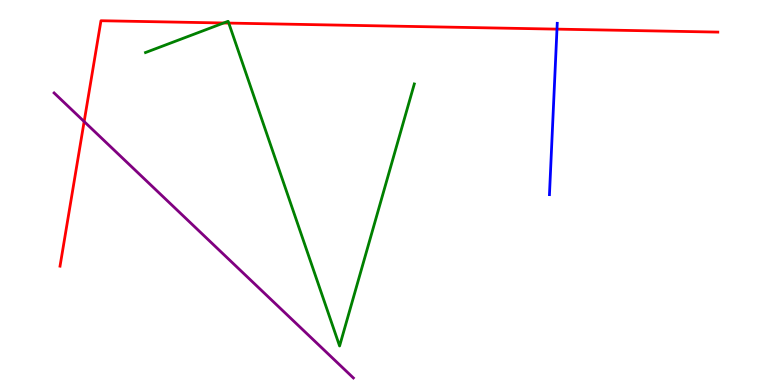[{'lines': ['blue', 'red'], 'intersections': [{'x': 7.19, 'y': 9.24}]}, {'lines': ['green', 'red'], 'intersections': [{'x': 2.89, 'y': 9.4}, {'x': 2.95, 'y': 9.4}]}, {'lines': ['purple', 'red'], 'intersections': [{'x': 1.09, 'y': 6.84}]}, {'lines': ['blue', 'green'], 'intersections': []}, {'lines': ['blue', 'purple'], 'intersections': []}, {'lines': ['green', 'purple'], 'intersections': []}]